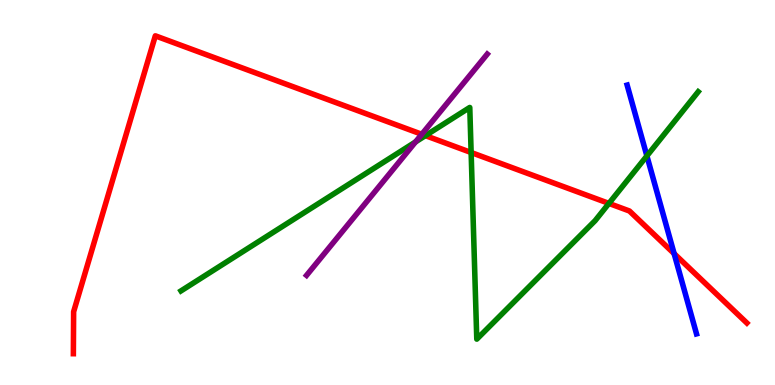[{'lines': ['blue', 'red'], 'intersections': [{'x': 8.7, 'y': 3.41}]}, {'lines': ['green', 'red'], 'intersections': [{'x': 5.49, 'y': 6.48}, {'x': 6.08, 'y': 6.04}, {'x': 7.86, 'y': 4.72}]}, {'lines': ['purple', 'red'], 'intersections': [{'x': 5.44, 'y': 6.51}]}, {'lines': ['blue', 'green'], 'intersections': [{'x': 8.35, 'y': 5.95}]}, {'lines': ['blue', 'purple'], 'intersections': []}, {'lines': ['green', 'purple'], 'intersections': [{'x': 5.36, 'y': 6.31}]}]